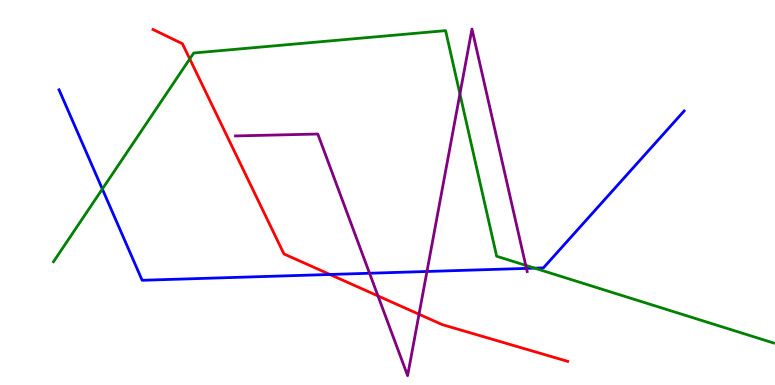[{'lines': ['blue', 'red'], 'intersections': [{'x': 4.26, 'y': 2.87}]}, {'lines': ['green', 'red'], 'intersections': [{'x': 2.45, 'y': 8.47}]}, {'lines': ['purple', 'red'], 'intersections': [{'x': 4.88, 'y': 2.31}, {'x': 5.41, 'y': 1.84}]}, {'lines': ['blue', 'green'], 'intersections': [{'x': 1.32, 'y': 5.09}, {'x': 6.9, 'y': 3.04}]}, {'lines': ['blue', 'purple'], 'intersections': [{'x': 4.77, 'y': 2.9}, {'x': 5.51, 'y': 2.95}, {'x': 6.79, 'y': 3.03}]}, {'lines': ['green', 'purple'], 'intersections': [{'x': 5.93, 'y': 7.56}, {'x': 6.78, 'y': 3.11}]}]